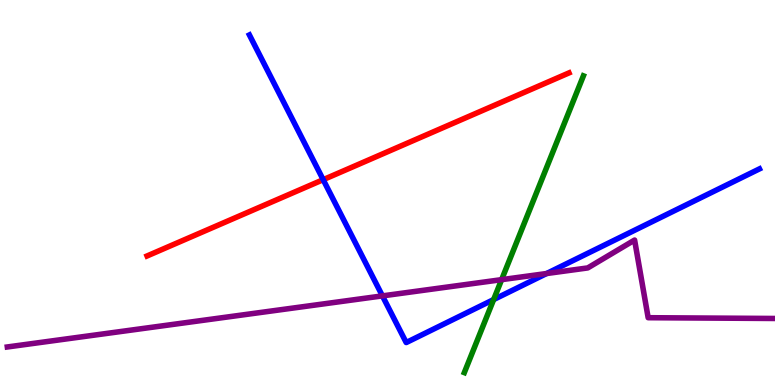[{'lines': ['blue', 'red'], 'intersections': [{'x': 4.17, 'y': 5.33}]}, {'lines': ['green', 'red'], 'intersections': []}, {'lines': ['purple', 'red'], 'intersections': []}, {'lines': ['blue', 'green'], 'intersections': [{'x': 6.37, 'y': 2.22}]}, {'lines': ['blue', 'purple'], 'intersections': [{'x': 4.93, 'y': 2.31}, {'x': 7.05, 'y': 2.9}]}, {'lines': ['green', 'purple'], 'intersections': [{'x': 6.47, 'y': 2.74}]}]